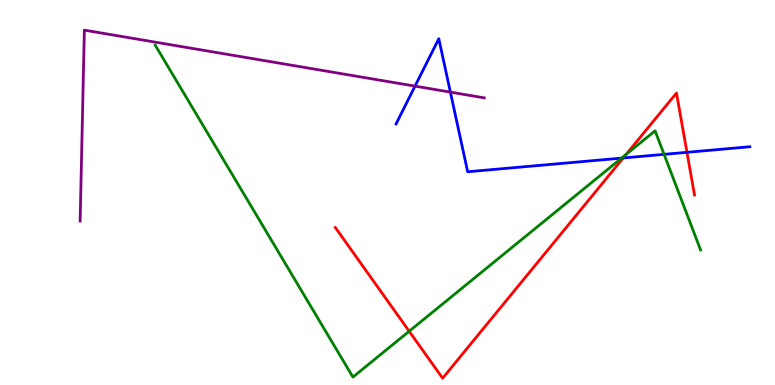[{'lines': ['blue', 'red'], 'intersections': [{'x': 8.04, 'y': 5.9}, {'x': 8.86, 'y': 6.04}]}, {'lines': ['green', 'red'], 'intersections': [{'x': 5.28, 'y': 1.4}, {'x': 8.08, 'y': 5.99}]}, {'lines': ['purple', 'red'], 'intersections': []}, {'lines': ['blue', 'green'], 'intersections': [{'x': 8.02, 'y': 5.89}, {'x': 8.57, 'y': 5.99}]}, {'lines': ['blue', 'purple'], 'intersections': [{'x': 5.36, 'y': 7.76}, {'x': 5.81, 'y': 7.61}]}, {'lines': ['green', 'purple'], 'intersections': []}]